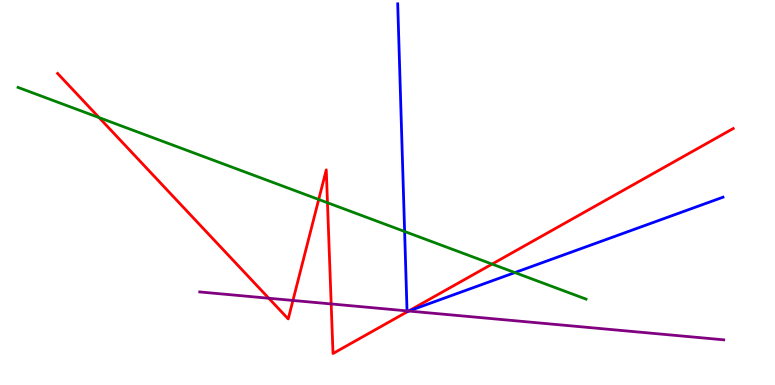[{'lines': ['blue', 'red'], 'intersections': [{'x': 5.27, 'y': 1.92}]}, {'lines': ['green', 'red'], 'intersections': [{'x': 1.28, 'y': 6.94}, {'x': 4.11, 'y': 4.82}, {'x': 4.23, 'y': 4.73}, {'x': 6.35, 'y': 3.14}]}, {'lines': ['purple', 'red'], 'intersections': [{'x': 3.47, 'y': 2.25}, {'x': 3.78, 'y': 2.2}, {'x': 4.27, 'y': 2.11}, {'x': 5.27, 'y': 1.92}]}, {'lines': ['blue', 'green'], 'intersections': [{'x': 5.22, 'y': 3.99}, {'x': 6.64, 'y': 2.92}]}, {'lines': ['blue', 'purple'], 'intersections': [{'x': 5.25, 'y': 1.93}, {'x': 5.27, 'y': 1.92}]}, {'lines': ['green', 'purple'], 'intersections': []}]